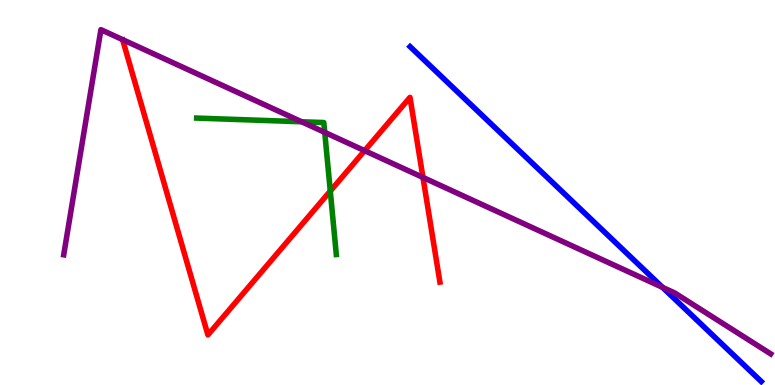[{'lines': ['blue', 'red'], 'intersections': []}, {'lines': ['green', 'red'], 'intersections': [{'x': 4.26, 'y': 5.04}]}, {'lines': ['purple', 'red'], 'intersections': [{'x': 4.71, 'y': 6.09}, {'x': 5.46, 'y': 5.39}]}, {'lines': ['blue', 'green'], 'intersections': []}, {'lines': ['blue', 'purple'], 'intersections': [{'x': 8.55, 'y': 2.54}]}, {'lines': ['green', 'purple'], 'intersections': [{'x': 3.89, 'y': 6.84}, {'x': 4.19, 'y': 6.56}]}]